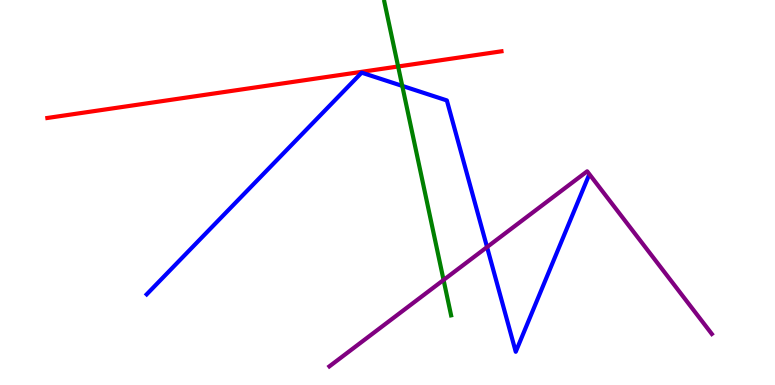[{'lines': ['blue', 'red'], 'intersections': []}, {'lines': ['green', 'red'], 'intersections': [{'x': 5.14, 'y': 8.27}]}, {'lines': ['purple', 'red'], 'intersections': []}, {'lines': ['blue', 'green'], 'intersections': [{'x': 5.19, 'y': 7.77}]}, {'lines': ['blue', 'purple'], 'intersections': [{'x': 6.28, 'y': 3.58}]}, {'lines': ['green', 'purple'], 'intersections': [{'x': 5.72, 'y': 2.73}]}]